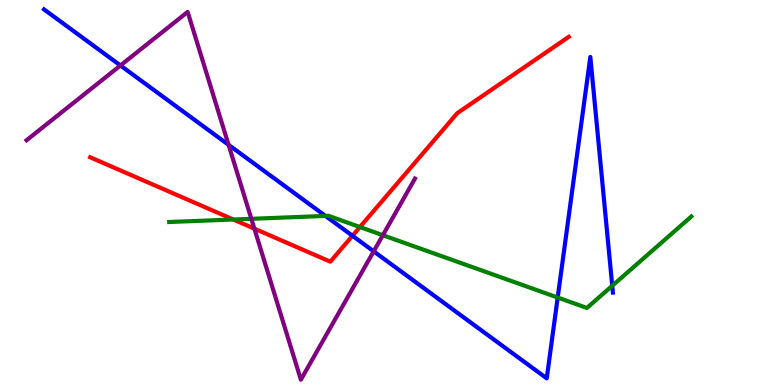[{'lines': ['blue', 'red'], 'intersections': [{'x': 4.55, 'y': 3.88}]}, {'lines': ['green', 'red'], 'intersections': [{'x': 3.01, 'y': 4.3}, {'x': 4.64, 'y': 4.1}]}, {'lines': ['purple', 'red'], 'intersections': [{'x': 3.28, 'y': 4.06}]}, {'lines': ['blue', 'green'], 'intersections': [{'x': 4.2, 'y': 4.39}, {'x': 7.2, 'y': 2.27}, {'x': 7.9, 'y': 2.58}]}, {'lines': ['blue', 'purple'], 'intersections': [{'x': 1.55, 'y': 8.3}, {'x': 2.95, 'y': 6.24}, {'x': 4.82, 'y': 3.47}]}, {'lines': ['green', 'purple'], 'intersections': [{'x': 3.24, 'y': 4.32}, {'x': 4.94, 'y': 3.89}]}]